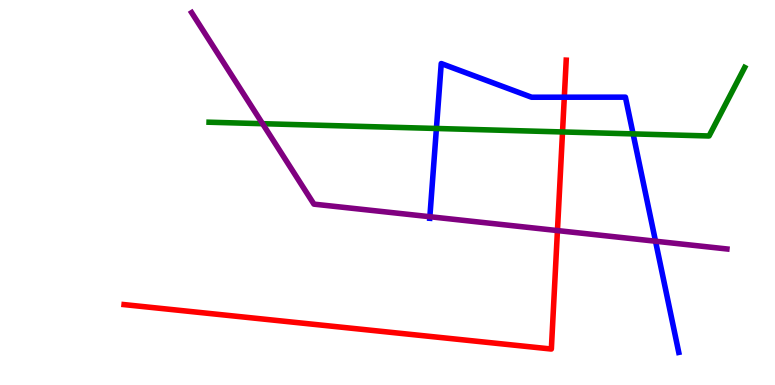[{'lines': ['blue', 'red'], 'intersections': [{'x': 7.28, 'y': 7.48}]}, {'lines': ['green', 'red'], 'intersections': [{'x': 7.26, 'y': 6.57}]}, {'lines': ['purple', 'red'], 'intersections': [{'x': 7.19, 'y': 4.01}]}, {'lines': ['blue', 'green'], 'intersections': [{'x': 5.63, 'y': 6.66}, {'x': 8.17, 'y': 6.52}]}, {'lines': ['blue', 'purple'], 'intersections': [{'x': 5.55, 'y': 4.37}, {'x': 8.46, 'y': 3.73}]}, {'lines': ['green', 'purple'], 'intersections': [{'x': 3.39, 'y': 6.79}]}]